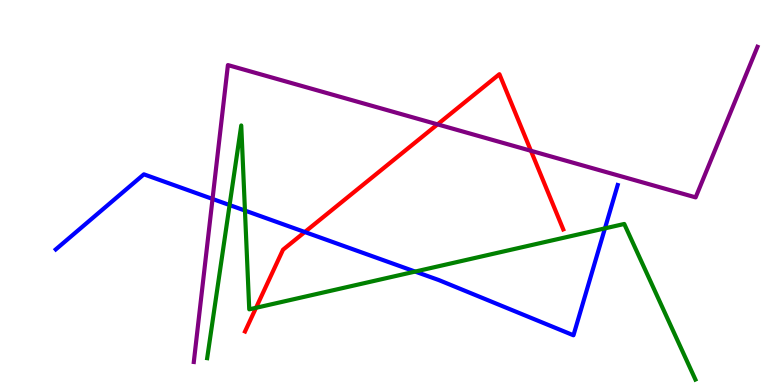[{'lines': ['blue', 'red'], 'intersections': [{'x': 3.93, 'y': 3.97}]}, {'lines': ['green', 'red'], 'intersections': [{'x': 3.3, 'y': 2.01}]}, {'lines': ['purple', 'red'], 'intersections': [{'x': 5.65, 'y': 6.77}, {'x': 6.85, 'y': 6.08}]}, {'lines': ['blue', 'green'], 'intersections': [{'x': 2.96, 'y': 4.67}, {'x': 3.16, 'y': 4.53}, {'x': 5.36, 'y': 2.95}, {'x': 7.81, 'y': 4.07}]}, {'lines': ['blue', 'purple'], 'intersections': [{'x': 2.74, 'y': 4.83}]}, {'lines': ['green', 'purple'], 'intersections': []}]